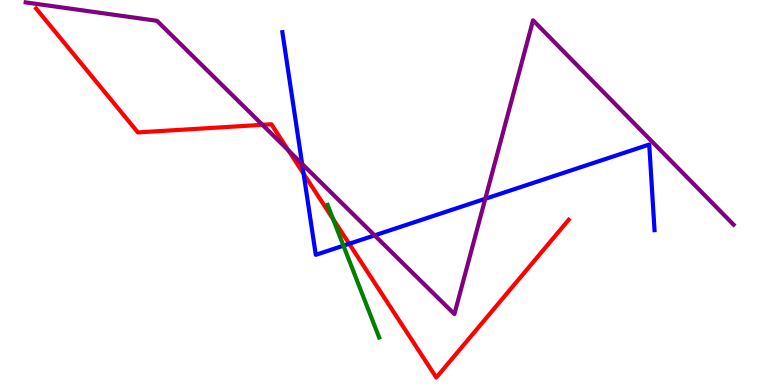[{'lines': ['blue', 'red'], 'intersections': [{'x': 3.92, 'y': 5.49}, {'x': 4.51, 'y': 3.67}]}, {'lines': ['green', 'red'], 'intersections': [{'x': 4.3, 'y': 4.31}]}, {'lines': ['purple', 'red'], 'intersections': [{'x': 3.39, 'y': 6.76}, {'x': 3.72, 'y': 6.09}]}, {'lines': ['blue', 'green'], 'intersections': [{'x': 4.43, 'y': 3.62}]}, {'lines': ['blue', 'purple'], 'intersections': [{'x': 3.9, 'y': 5.74}, {'x': 4.83, 'y': 3.89}, {'x': 6.26, 'y': 4.84}]}, {'lines': ['green', 'purple'], 'intersections': []}]